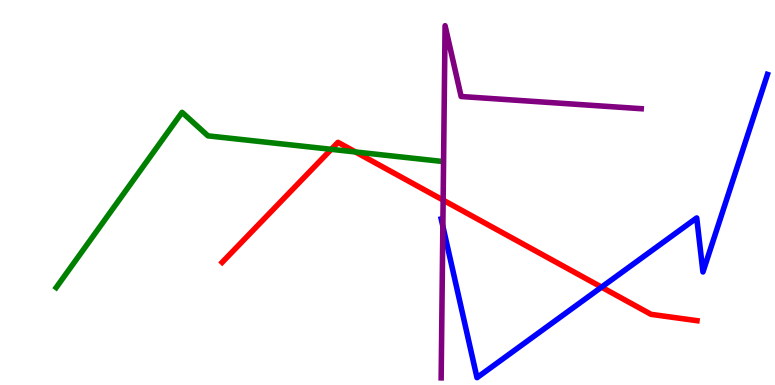[{'lines': ['blue', 'red'], 'intersections': [{'x': 7.76, 'y': 2.54}]}, {'lines': ['green', 'red'], 'intersections': [{'x': 4.27, 'y': 6.12}, {'x': 4.59, 'y': 6.05}]}, {'lines': ['purple', 'red'], 'intersections': [{'x': 5.72, 'y': 4.8}]}, {'lines': ['blue', 'green'], 'intersections': []}, {'lines': ['blue', 'purple'], 'intersections': [{'x': 5.71, 'y': 4.13}]}, {'lines': ['green', 'purple'], 'intersections': []}]